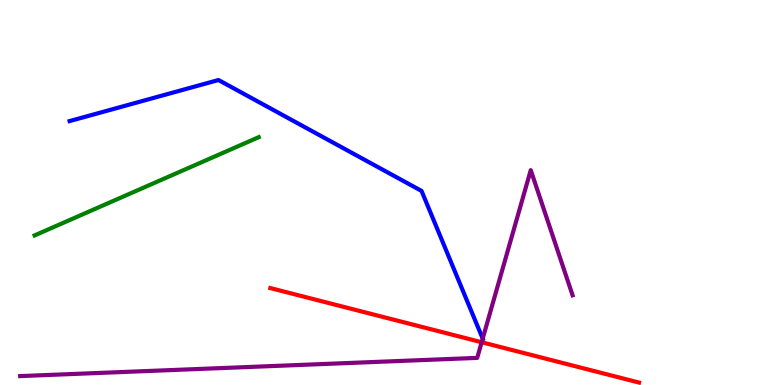[{'lines': ['blue', 'red'], 'intersections': []}, {'lines': ['green', 'red'], 'intersections': []}, {'lines': ['purple', 'red'], 'intersections': [{'x': 6.22, 'y': 1.11}]}, {'lines': ['blue', 'green'], 'intersections': []}, {'lines': ['blue', 'purple'], 'intersections': [{'x': 6.23, 'y': 1.2}]}, {'lines': ['green', 'purple'], 'intersections': []}]